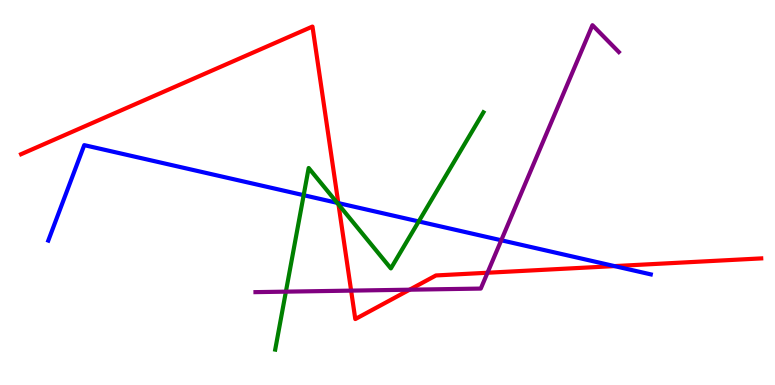[{'lines': ['blue', 'red'], 'intersections': [{'x': 4.37, 'y': 4.72}, {'x': 7.93, 'y': 3.09}]}, {'lines': ['green', 'red'], 'intersections': [{'x': 4.37, 'y': 4.69}]}, {'lines': ['purple', 'red'], 'intersections': [{'x': 4.53, 'y': 2.45}, {'x': 5.29, 'y': 2.48}, {'x': 6.29, 'y': 2.92}]}, {'lines': ['blue', 'green'], 'intersections': [{'x': 3.92, 'y': 4.93}, {'x': 4.35, 'y': 4.73}, {'x': 5.4, 'y': 4.25}]}, {'lines': ['blue', 'purple'], 'intersections': [{'x': 6.47, 'y': 3.76}]}, {'lines': ['green', 'purple'], 'intersections': [{'x': 3.69, 'y': 2.42}]}]